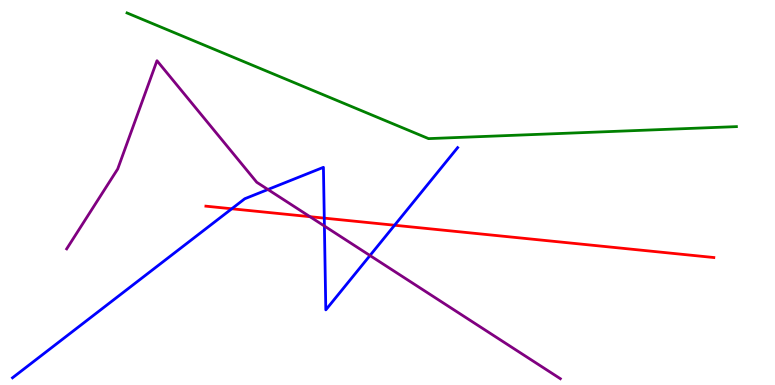[{'lines': ['blue', 'red'], 'intersections': [{'x': 2.99, 'y': 4.58}, {'x': 4.18, 'y': 4.33}, {'x': 5.09, 'y': 4.15}]}, {'lines': ['green', 'red'], 'intersections': []}, {'lines': ['purple', 'red'], 'intersections': [{'x': 4.0, 'y': 4.37}]}, {'lines': ['blue', 'green'], 'intersections': []}, {'lines': ['blue', 'purple'], 'intersections': [{'x': 3.46, 'y': 5.08}, {'x': 4.19, 'y': 4.13}, {'x': 4.77, 'y': 3.36}]}, {'lines': ['green', 'purple'], 'intersections': []}]